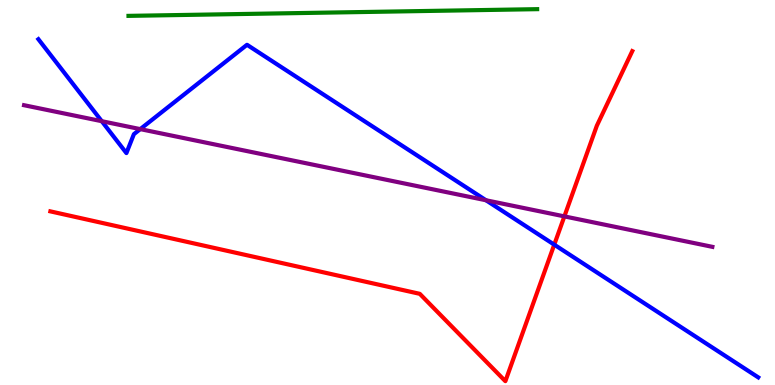[{'lines': ['blue', 'red'], 'intersections': [{'x': 7.15, 'y': 3.65}]}, {'lines': ['green', 'red'], 'intersections': []}, {'lines': ['purple', 'red'], 'intersections': [{'x': 7.28, 'y': 4.38}]}, {'lines': ['blue', 'green'], 'intersections': []}, {'lines': ['blue', 'purple'], 'intersections': [{'x': 1.31, 'y': 6.85}, {'x': 1.81, 'y': 6.65}, {'x': 6.27, 'y': 4.8}]}, {'lines': ['green', 'purple'], 'intersections': []}]